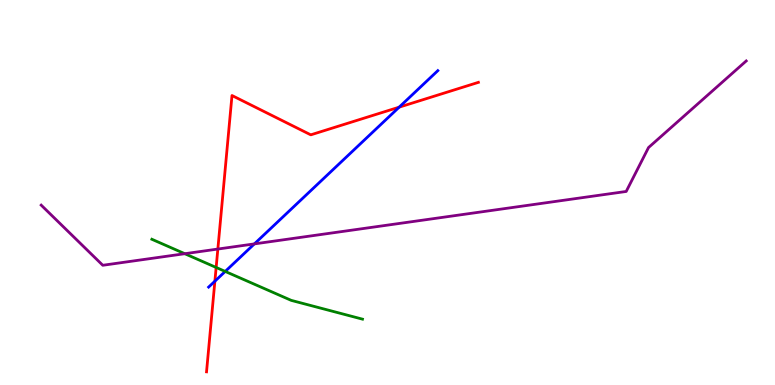[{'lines': ['blue', 'red'], 'intersections': [{'x': 2.77, 'y': 2.7}, {'x': 5.15, 'y': 7.22}]}, {'lines': ['green', 'red'], 'intersections': [{'x': 2.79, 'y': 3.05}]}, {'lines': ['purple', 'red'], 'intersections': [{'x': 2.81, 'y': 3.53}]}, {'lines': ['blue', 'green'], 'intersections': [{'x': 2.91, 'y': 2.95}]}, {'lines': ['blue', 'purple'], 'intersections': [{'x': 3.28, 'y': 3.67}]}, {'lines': ['green', 'purple'], 'intersections': [{'x': 2.38, 'y': 3.41}]}]